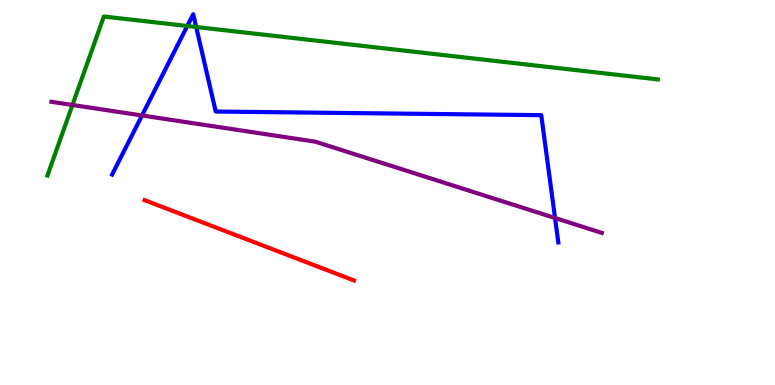[{'lines': ['blue', 'red'], 'intersections': []}, {'lines': ['green', 'red'], 'intersections': []}, {'lines': ['purple', 'red'], 'intersections': []}, {'lines': ['blue', 'green'], 'intersections': [{'x': 2.42, 'y': 9.32}, {'x': 2.53, 'y': 9.3}]}, {'lines': ['blue', 'purple'], 'intersections': [{'x': 1.83, 'y': 7.0}, {'x': 7.16, 'y': 4.34}]}, {'lines': ['green', 'purple'], 'intersections': [{'x': 0.935, 'y': 7.27}]}]